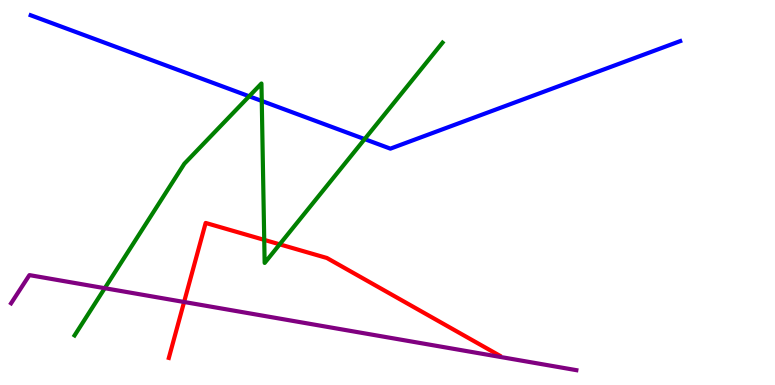[{'lines': ['blue', 'red'], 'intersections': []}, {'lines': ['green', 'red'], 'intersections': [{'x': 3.41, 'y': 3.77}, {'x': 3.61, 'y': 3.65}]}, {'lines': ['purple', 'red'], 'intersections': [{'x': 2.38, 'y': 2.16}]}, {'lines': ['blue', 'green'], 'intersections': [{'x': 3.22, 'y': 7.5}, {'x': 3.38, 'y': 7.38}, {'x': 4.71, 'y': 6.39}]}, {'lines': ['blue', 'purple'], 'intersections': []}, {'lines': ['green', 'purple'], 'intersections': [{'x': 1.35, 'y': 2.51}]}]